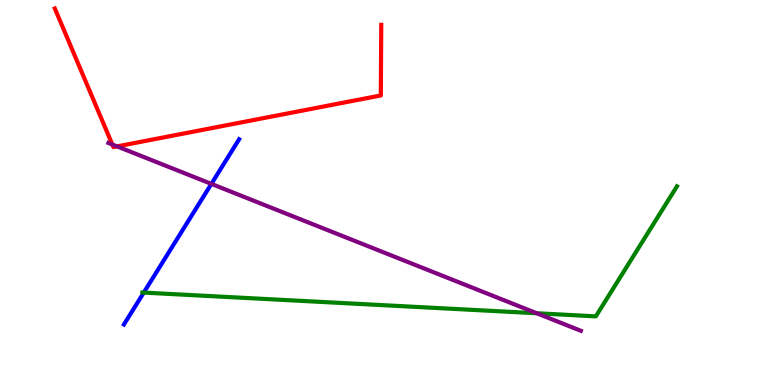[{'lines': ['blue', 'red'], 'intersections': []}, {'lines': ['green', 'red'], 'intersections': []}, {'lines': ['purple', 'red'], 'intersections': [{'x': 1.45, 'y': 6.25}, {'x': 1.51, 'y': 6.2}]}, {'lines': ['blue', 'green'], 'intersections': [{'x': 1.85, 'y': 2.4}]}, {'lines': ['blue', 'purple'], 'intersections': [{'x': 2.73, 'y': 5.22}]}, {'lines': ['green', 'purple'], 'intersections': [{'x': 6.93, 'y': 1.86}]}]